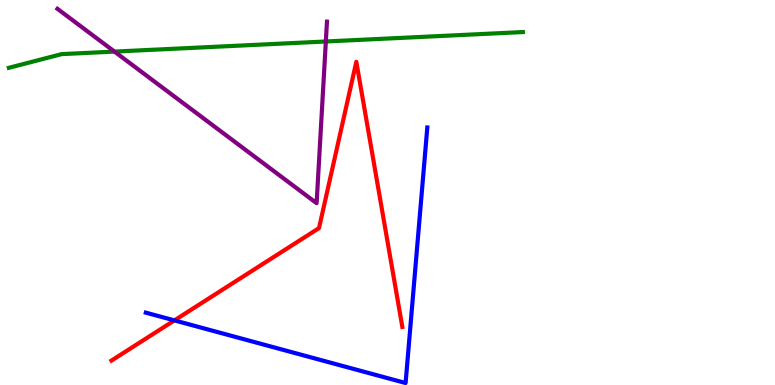[{'lines': ['blue', 'red'], 'intersections': [{'x': 2.25, 'y': 1.68}]}, {'lines': ['green', 'red'], 'intersections': []}, {'lines': ['purple', 'red'], 'intersections': []}, {'lines': ['blue', 'green'], 'intersections': []}, {'lines': ['blue', 'purple'], 'intersections': []}, {'lines': ['green', 'purple'], 'intersections': [{'x': 1.48, 'y': 8.66}, {'x': 4.2, 'y': 8.92}]}]